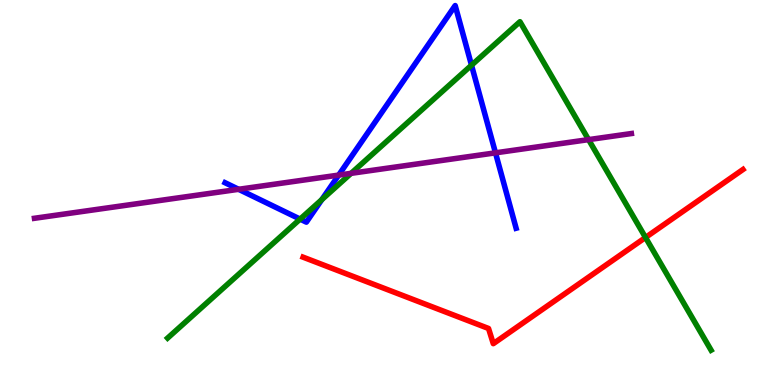[{'lines': ['blue', 'red'], 'intersections': []}, {'lines': ['green', 'red'], 'intersections': [{'x': 8.33, 'y': 3.83}]}, {'lines': ['purple', 'red'], 'intersections': []}, {'lines': ['blue', 'green'], 'intersections': [{'x': 3.87, 'y': 4.31}, {'x': 4.15, 'y': 4.82}, {'x': 6.08, 'y': 8.31}]}, {'lines': ['blue', 'purple'], 'intersections': [{'x': 3.08, 'y': 5.08}, {'x': 4.37, 'y': 5.45}, {'x': 6.39, 'y': 6.03}]}, {'lines': ['green', 'purple'], 'intersections': [{'x': 4.53, 'y': 5.5}, {'x': 7.59, 'y': 6.37}]}]